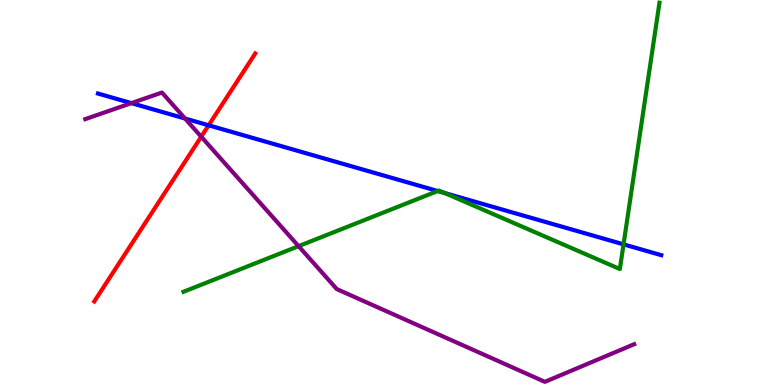[{'lines': ['blue', 'red'], 'intersections': [{'x': 2.69, 'y': 6.75}]}, {'lines': ['green', 'red'], 'intersections': []}, {'lines': ['purple', 'red'], 'intersections': [{'x': 2.6, 'y': 6.45}]}, {'lines': ['blue', 'green'], 'intersections': [{'x': 5.65, 'y': 5.04}, {'x': 5.74, 'y': 4.99}, {'x': 8.05, 'y': 3.65}]}, {'lines': ['blue', 'purple'], 'intersections': [{'x': 1.7, 'y': 7.32}, {'x': 2.39, 'y': 6.92}]}, {'lines': ['green', 'purple'], 'intersections': [{'x': 3.85, 'y': 3.61}]}]